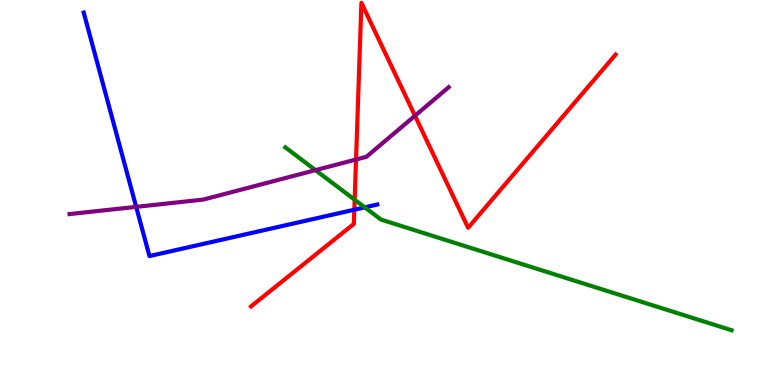[{'lines': ['blue', 'red'], 'intersections': [{'x': 4.57, 'y': 4.55}]}, {'lines': ['green', 'red'], 'intersections': [{'x': 4.58, 'y': 4.81}]}, {'lines': ['purple', 'red'], 'intersections': [{'x': 4.59, 'y': 5.86}, {'x': 5.35, 'y': 6.99}]}, {'lines': ['blue', 'green'], 'intersections': [{'x': 4.71, 'y': 4.61}]}, {'lines': ['blue', 'purple'], 'intersections': [{'x': 1.76, 'y': 4.63}]}, {'lines': ['green', 'purple'], 'intersections': [{'x': 4.07, 'y': 5.58}]}]